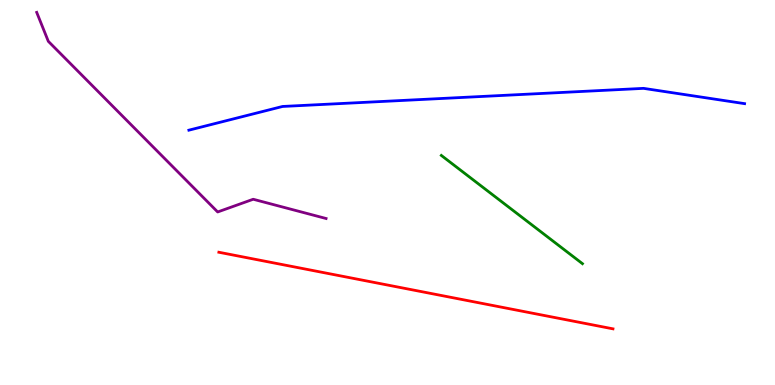[{'lines': ['blue', 'red'], 'intersections': []}, {'lines': ['green', 'red'], 'intersections': []}, {'lines': ['purple', 'red'], 'intersections': []}, {'lines': ['blue', 'green'], 'intersections': []}, {'lines': ['blue', 'purple'], 'intersections': []}, {'lines': ['green', 'purple'], 'intersections': []}]